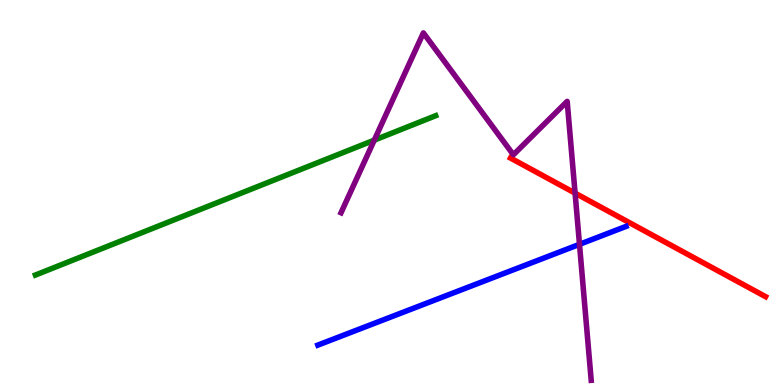[{'lines': ['blue', 'red'], 'intersections': []}, {'lines': ['green', 'red'], 'intersections': []}, {'lines': ['purple', 'red'], 'intersections': [{'x': 7.42, 'y': 4.98}]}, {'lines': ['blue', 'green'], 'intersections': []}, {'lines': ['blue', 'purple'], 'intersections': [{'x': 7.48, 'y': 3.65}]}, {'lines': ['green', 'purple'], 'intersections': [{'x': 4.83, 'y': 6.36}]}]